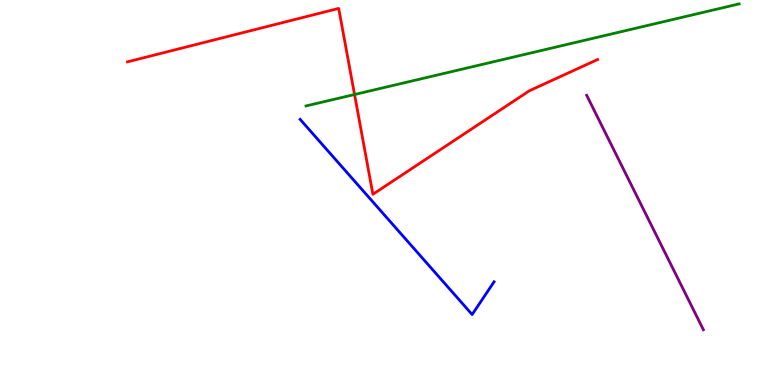[{'lines': ['blue', 'red'], 'intersections': []}, {'lines': ['green', 'red'], 'intersections': [{'x': 4.57, 'y': 7.55}]}, {'lines': ['purple', 'red'], 'intersections': []}, {'lines': ['blue', 'green'], 'intersections': []}, {'lines': ['blue', 'purple'], 'intersections': []}, {'lines': ['green', 'purple'], 'intersections': []}]